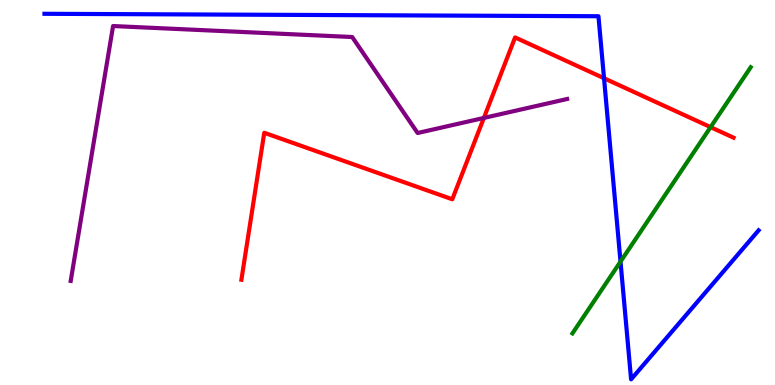[{'lines': ['blue', 'red'], 'intersections': [{'x': 7.79, 'y': 7.97}]}, {'lines': ['green', 'red'], 'intersections': [{'x': 9.17, 'y': 6.7}]}, {'lines': ['purple', 'red'], 'intersections': [{'x': 6.24, 'y': 6.94}]}, {'lines': ['blue', 'green'], 'intersections': [{'x': 8.01, 'y': 3.2}]}, {'lines': ['blue', 'purple'], 'intersections': []}, {'lines': ['green', 'purple'], 'intersections': []}]